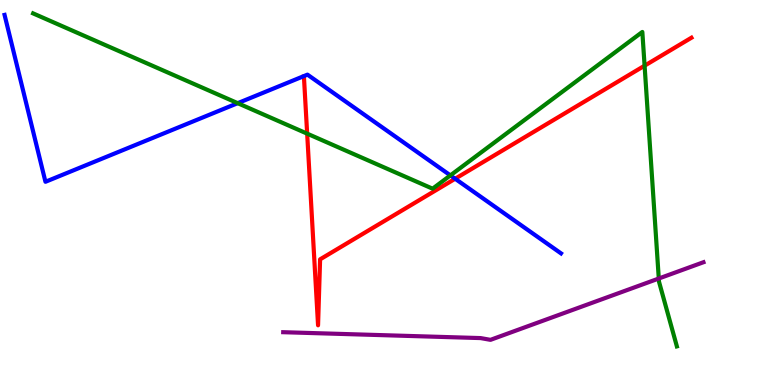[{'lines': ['blue', 'red'], 'intersections': [{'x': 5.87, 'y': 5.36}]}, {'lines': ['green', 'red'], 'intersections': [{'x': 3.96, 'y': 6.53}, {'x': 8.32, 'y': 8.29}]}, {'lines': ['purple', 'red'], 'intersections': []}, {'lines': ['blue', 'green'], 'intersections': [{'x': 3.07, 'y': 7.32}, {'x': 5.81, 'y': 5.44}]}, {'lines': ['blue', 'purple'], 'intersections': []}, {'lines': ['green', 'purple'], 'intersections': [{'x': 8.5, 'y': 2.77}]}]